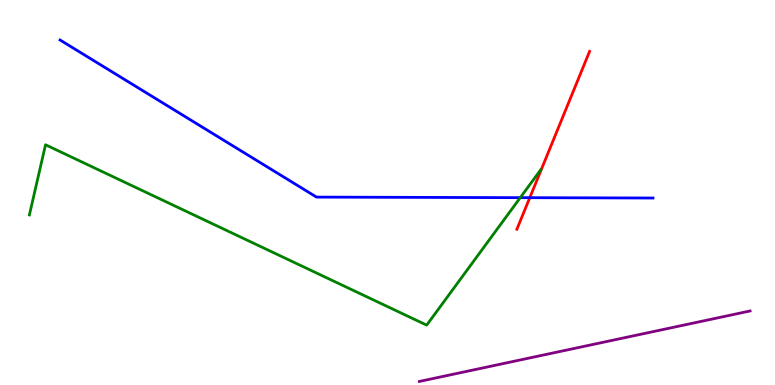[{'lines': ['blue', 'red'], 'intersections': [{'x': 6.84, 'y': 4.87}]}, {'lines': ['green', 'red'], 'intersections': []}, {'lines': ['purple', 'red'], 'intersections': []}, {'lines': ['blue', 'green'], 'intersections': [{'x': 6.71, 'y': 4.87}]}, {'lines': ['blue', 'purple'], 'intersections': []}, {'lines': ['green', 'purple'], 'intersections': []}]